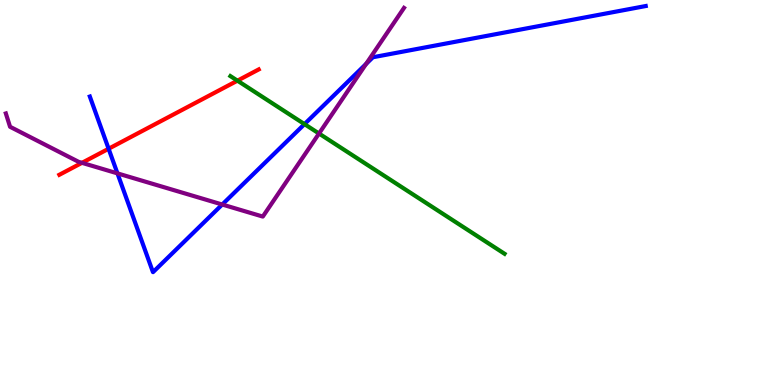[{'lines': ['blue', 'red'], 'intersections': [{'x': 1.4, 'y': 6.14}]}, {'lines': ['green', 'red'], 'intersections': [{'x': 3.06, 'y': 7.9}]}, {'lines': ['purple', 'red'], 'intersections': [{'x': 1.06, 'y': 5.77}]}, {'lines': ['blue', 'green'], 'intersections': [{'x': 3.93, 'y': 6.78}]}, {'lines': ['blue', 'purple'], 'intersections': [{'x': 1.52, 'y': 5.5}, {'x': 2.87, 'y': 4.69}, {'x': 4.72, 'y': 8.34}]}, {'lines': ['green', 'purple'], 'intersections': [{'x': 4.12, 'y': 6.53}]}]